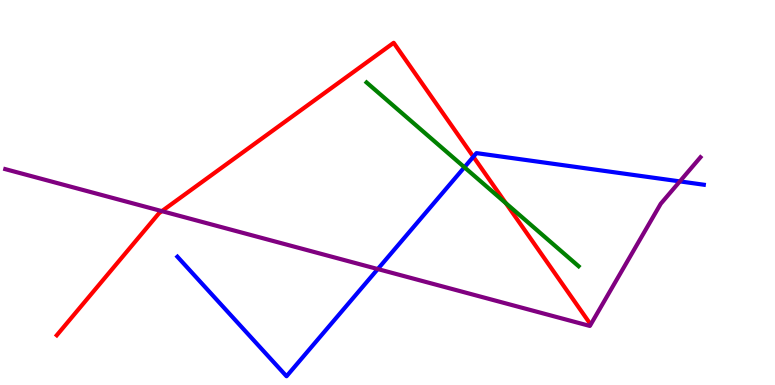[{'lines': ['blue', 'red'], 'intersections': [{'x': 6.11, 'y': 5.93}]}, {'lines': ['green', 'red'], 'intersections': [{'x': 6.53, 'y': 4.72}]}, {'lines': ['purple', 'red'], 'intersections': [{'x': 2.09, 'y': 4.52}]}, {'lines': ['blue', 'green'], 'intersections': [{'x': 5.99, 'y': 5.66}]}, {'lines': ['blue', 'purple'], 'intersections': [{'x': 4.87, 'y': 3.01}, {'x': 8.77, 'y': 5.29}]}, {'lines': ['green', 'purple'], 'intersections': []}]